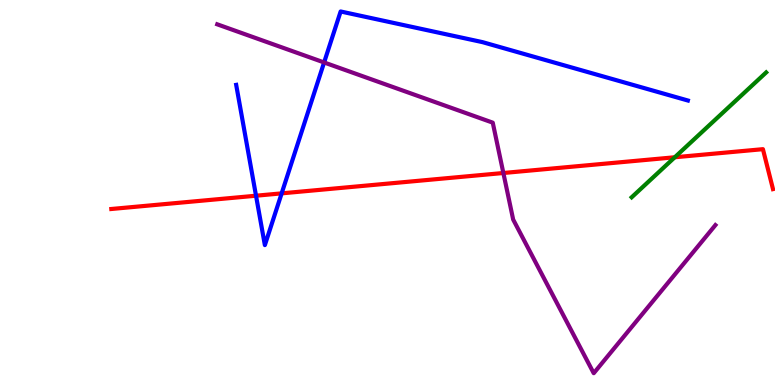[{'lines': ['blue', 'red'], 'intersections': [{'x': 3.3, 'y': 4.92}, {'x': 3.63, 'y': 4.98}]}, {'lines': ['green', 'red'], 'intersections': [{'x': 8.71, 'y': 5.92}]}, {'lines': ['purple', 'red'], 'intersections': [{'x': 6.5, 'y': 5.51}]}, {'lines': ['blue', 'green'], 'intersections': []}, {'lines': ['blue', 'purple'], 'intersections': [{'x': 4.18, 'y': 8.38}]}, {'lines': ['green', 'purple'], 'intersections': []}]